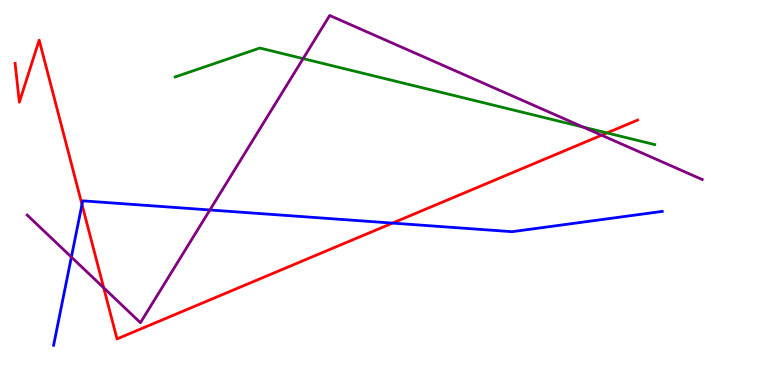[{'lines': ['blue', 'red'], 'intersections': [{'x': 1.06, 'y': 4.69}, {'x': 5.06, 'y': 4.21}]}, {'lines': ['green', 'red'], 'intersections': [{'x': 7.83, 'y': 6.55}]}, {'lines': ['purple', 'red'], 'intersections': [{'x': 1.34, 'y': 2.52}, {'x': 7.76, 'y': 6.49}]}, {'lines': ['blue', 'green'], 'intersections': []}, {'lines': ['blue', 'purple'], 'intersections': [{'x': 0.921, 'y': 3.32}, {'x': 2.71, 'y': 4.55}]}, {'lines': ['green', 'purple'], 'intersections': [{'x': 3.91, 'y': 8.48}, {'x': 7.52, 'y': 6.7}]}]